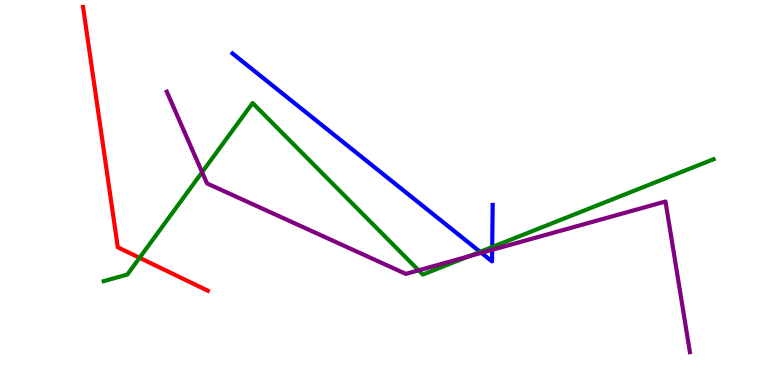[{'lines': ['blue', 'red'], 'intersections': []}, {'lines': ['green', 'red'], 'intersections': [{'x': 1.8, 'y': 3.3}]}, {'lines': ['purple', 'red'], 'intersections': []}, {'lines': ['blue', 'green'], 'intersections': [{'x': 6.19, 'y': 3.46}, {'x': 6.35, 'y': 3.58}]}, {'lines': ['blue', 'purple'], 'intersections': [{'x': 6.21, 'y': 3.43}, {'x': 6.35, 'y': 3.51}]}, {'lines': ['green', 'purple'], 'intersections': [{'x': 2.61, 'y': 5.53}, {'x': 5.4, 'y': 2.98}, {'x': 6.05, 'y': 3.34}]}]